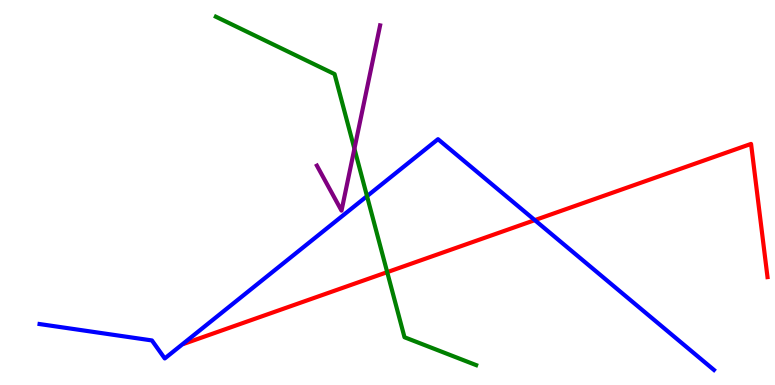[{'lines': ['blue', 'red'], 'intersections': [{'x': 6.9, 'y': 4.28}]}, {'lines': ['green', 'red'], 'intersections': [{'x': 5.0, 'y': 2.93}]}, {'lines': ['purple', 'red'], 'intersections': []}, {'lines': ['blue', 'green'], 'intersections': [{'x': 4.74, 'y': 4.91}]}, {'lines': ['blue', 'purple'], 'intersections': []}, {'lines': ['green', 'purple'], 'intersections': [{'x': 4.57, 'y': 6.14}]}]